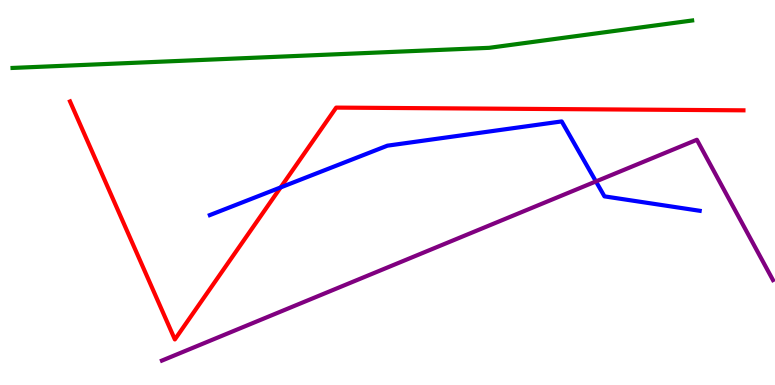[{'lines': ['blue', 'red'], 'intersections': [{'x': 3.62, 'y': 5.13}]}, {'lines': ['green', 'red'], 'intersections': []}, {'lines': ['purple', 'red'], 'intersections': []}, {'lines': ['blue', 'green'], 'intersections': []}, {'lines': ['blue', 'purple'], 'intersections': [{'x': 7.69, 'y': 5.29}]}, {'lines': ['green', 'purple'], 'intersections': []}]